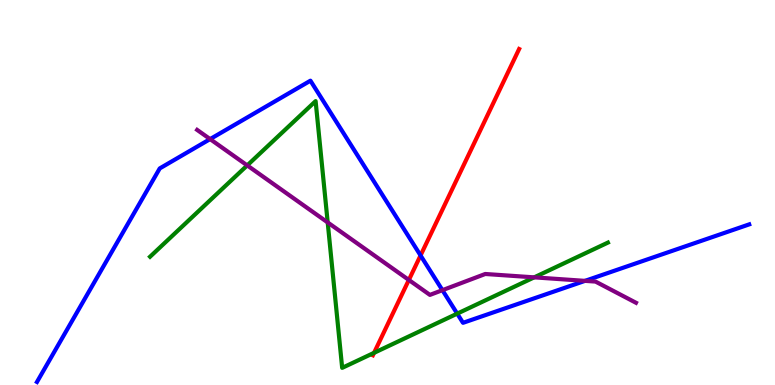[{'lines': ['blue', 'red'], 'intersections': [{'x': 5.43, 'y': 3.36}]}, {'lines': ['green', 'red'], 'intersections': [{'x': 4.83, 'y': 0.835}]}, {'lines': ['purple', 'red'], 'intersections': [{'x': 5.28, 'y': 2.73}]}, {'lines': ['blue', 'green'], 'intersections': [{'x': 5.9, 'y': 1.85}]}, {'lines': ['blue', 'purple'], 'intersections': [{'x': 2.71, 'y': 6.39}, {'x': 5.71, 'y': 2.46}, {'x': 7.55, 'y': 2.7}]}, {'lines': ['green', 'purple'], 'intersections': [{'x': 3.19, 'y': 5.7}, {'x': 4.23, 'y': 4.22}, {'x': 6.89, 'y': 2.8}]}]